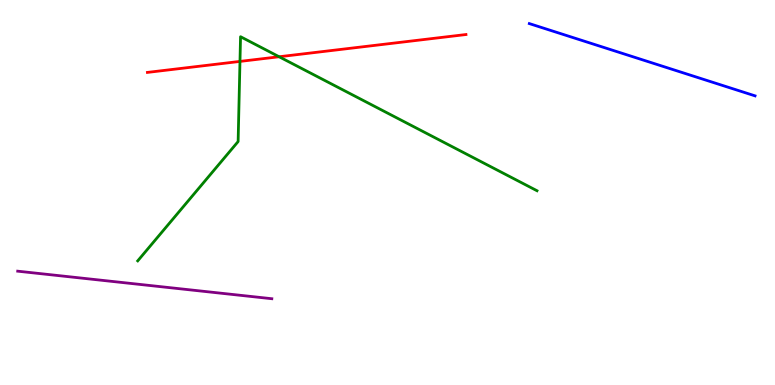[{'lines': ['blue', 'red'], 'intersections': []}, {'lines': ['green', 'red'], 'intersections': [{'x': 3.1, 'y': 8.4}, {'x': 3.6, 'y': 8.53}]}, {'lines': ['purple', 'red'], 'intersections': []}, {'lines': ['blue', 'green'], 'intersections': []}, {'lines': ['blue', 'purple'], 'intersections': []}, {'lines': ['green', 'purple'], 'intersections': []}]